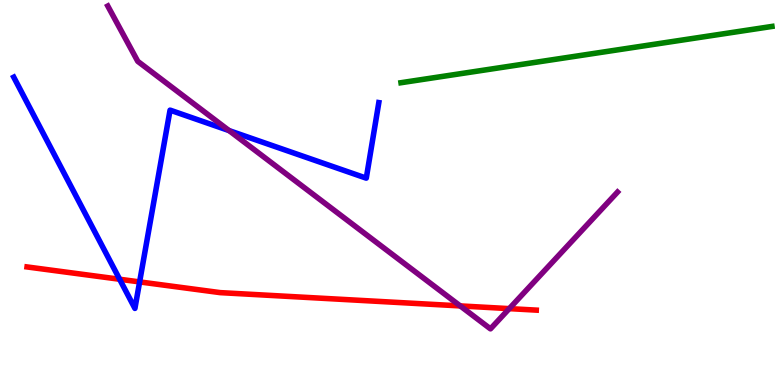[{'lines': ['blue', 'red'], 'intersections': [{'x': 1.54, 'y': 2.75}, {'x': 1.8, 'y': 2.68}]}, {'lines': ['green', 'red'], 'intersections': []}, {'lines': ['purple', 'red'], 'intersections': [{'x': 5.94, 'y': 2.05}, {'x': 6.57, 'y': 1.98}]}, {'lines': ['blue', 'green'], 'intersections': []}, {'lines': ['blue', 'purple'], 'intersections': [{'x': 2.96, 'y': 6.61}]}, {'lines': ['green', 'purple'], 'intersections': []}]